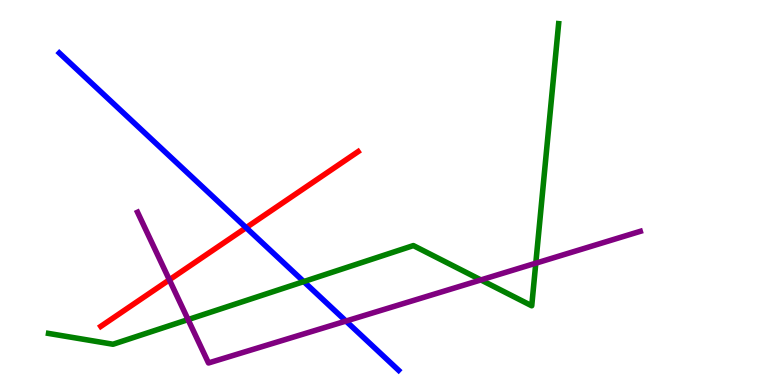[{'lines': ['blue', 'red'], 'intersections': [{'x': 3.18, 'y': 4.09}]}, {'lines': ['green', 'red'], 'intersections': []}, {'lines': ['purple', 'red'], 'intersections': [{'x': 2.19, 'y': 2.73}]}, {'lines': ['blue', 'green'], 'intersections': [{'x': 3.92, 'y': 2.69}]}, {'lines': ['blue', 'purple'], 'intersections': [{'x': 4.46, 'y': 1.66}]}, {'lines': ['green', 'purple'], 'intersections': [{'x': 2.43, 'y': 1.7}, {'x': 6.21, 'y': 2.73}, {'x': 6.91, 'y': 3.16}]}]